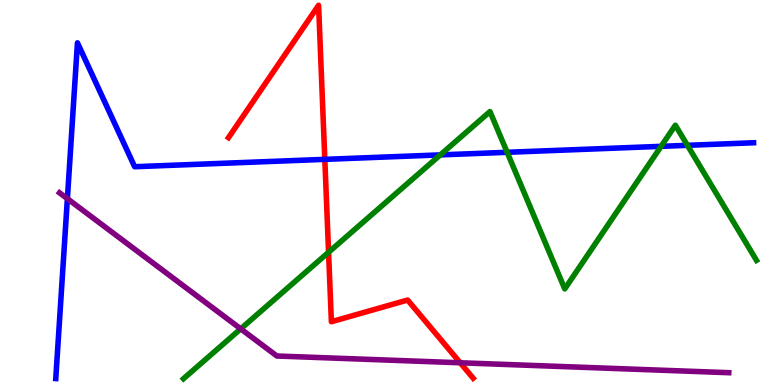[{'lines': ['blue', 'red'], 'intersections': [{'x': 4.19, 'y': 5.86}]}, {'lines': ['green', 'red'], 'intersections': [{'x': 4.24, 'y': 3.45}]}, {'lines': ['purple', 'red'], 'intersections': [{'x': 5.94, 'y': 0.577}]}, {'lines': ['blue', 'green'], 'intersections': [{'x': 5.68, 'y': 5.98}, {'x': 6.54, 'y': 6.04}, {'x': 8.53, 'y': 6.2}, {'x': 8.87, 'y': 6.23}]}, {'lines': ['blue', 'purple'], 'intersections': [{'x': 0.869, 'y': 4.84}]}, {'lines': ['green', 'purple'], 'intersections': [{'x': 3.11, 'y': 1.46}]}]